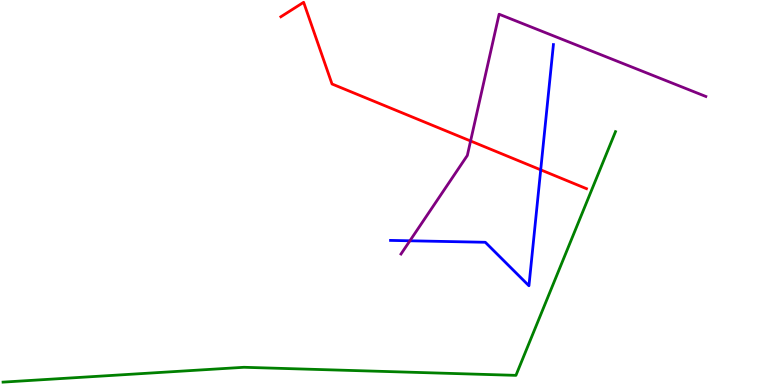[{'lines': ['blue', 'red'], 'intersections': [{'x': 6.98, 'y': 5.59}]}, {'lines': ['green', 'red'], 'intersections': []}, {'lines': ['purple', 'red'], 'intersections': [{'x': 6.07, 'y': 6.34}]}, {'lines': ['blue', 'green'], 'intersections': []}, {'lines': ['blue', 'purple'], 'intersections': [{'x': 5.29, 'y': 3.75}]}, {'lines': ['green', 'purple'], 'intersections': []}]